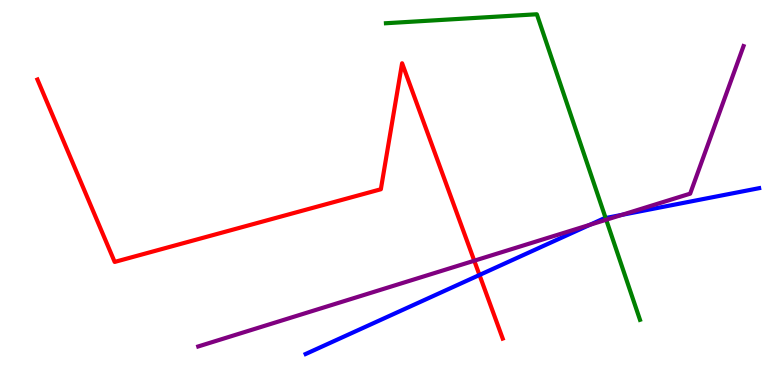[{'lines': ['blue', 'red'], 'intersections': [{'x': 6.19, 'y': 2.86}]}, {'lines': ['green', 'red'], 'intersections': []}, {'lines': ['purple', 'red'], 'intersections': [{'x': 6.12, 'y': 3.23}]}, {'lines': ['blue', 'green'], 'intersections': [{'x': 7.81, 'y': 4.34}]}, {'lines': ['blue', 'purple'], 'intersections': [{'x': 7.61, 'y': 4.16}, {'x': 8.02, 'y': 4.42}]}, {'lines': ['green', 'purple'], 'intersections': [{'x': 7.82, 'y': 4.29}]}]